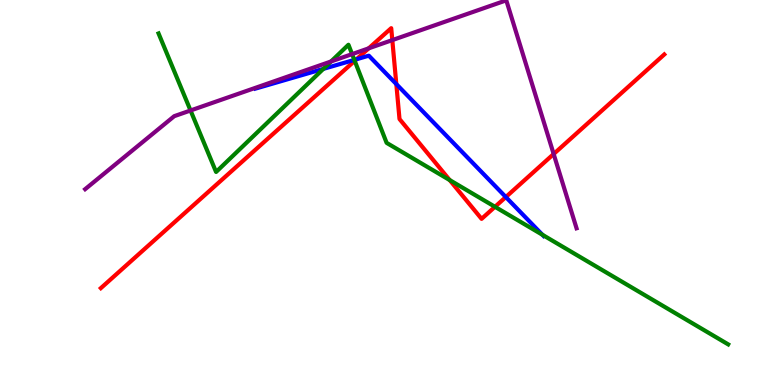[{'lines': ['blue', 'red'], 'intersections': [{'x': 4.6, 'y': 8.46}, {'x': 5.11, 'y': 7.82}, {'x': 6.53, 'y': 4.88}]}, {'lines': ['green', 'red'], 'intersections': [{'x': 4.58, 'y': 8.42}, {'x': 5.8, 'y': 5.32}, {'x': 6.39, 'y': 4.63}]}, {'lines': ['purple', 'red'], 'intersections': [{'x': 4.76, 'y': 8.74}, {'x': 5.06, 'y': 8.96}, {'x': 7.14, 'y': 6.0}]}, {'lines': ['blue', 'green'], 'intersections': [{'x': 4.17, 'y': 8.21}, {'x': 4.57, 'y': 8.44}, {'x': 7.0, 'y': 3.9}]}, {'lines': ['blue', 'purple'], 'intersections': []}, {'lines': ['green', 'purple'], 'intersections': [{'x': 2.46, 'y': 7.13}, {'x': 4.27, 'y': 8.4}, {'x': 4.54, 'y': 8.59}]}]